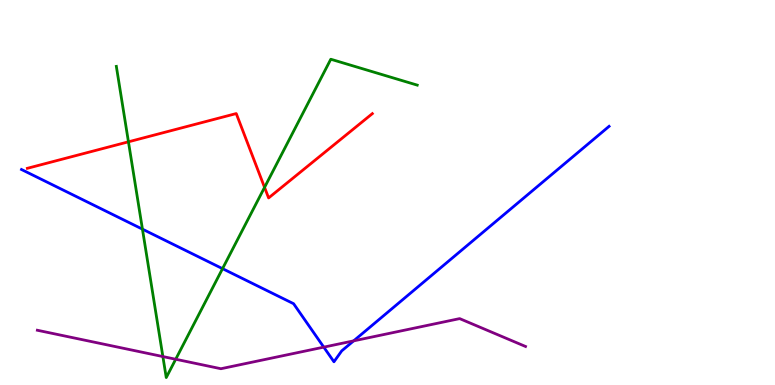[{'lines': ['blue', 'red'], 'intersections': []}, {'lines': ['green', 'red'], 'intersections': [{'x': 1.66, 'y': 6.32}, {'x': 3.41, 'y': 5.13}]}, {'lines': ['purple', 'red'], 'intersections': []}, {'lines': ['blue', 'green'], 'intersections': [{'x': 1.84, 'y': 4.05}, {'x': 2.87, 'y': 3.02}]}, {'lines': ['blue', 'purple'], 'intersections': [{'x': 4.18, 'y': 0.983}, {'x': 4.56, 'y': 1.15}]}, {'lines': ['green', 'purple'], 'intersections': [{'x': 2.1, 'y': 0.739}, {'x': 2.27, 'y': 0.669}]}]